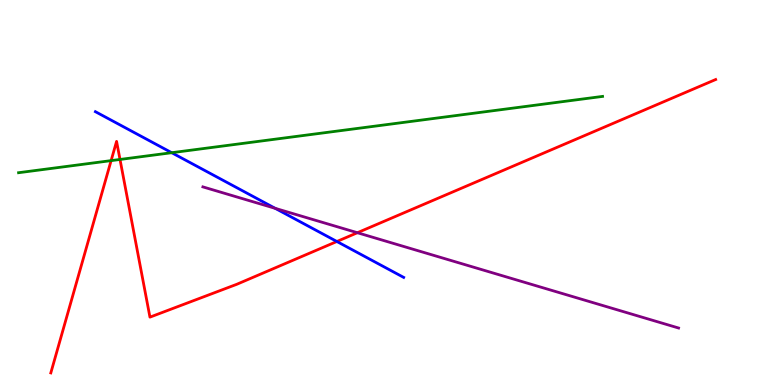[{'lines': ['blue', 'red'], 'intersections': [{'x': 4.35, 'y': 3.73}]}, {'lines': ['green', 'red'], 'intersections': [{'x': 1.43, 'y': 5.83}, {'x': 1.55, 'y': 5.86}]}, {'lines': ['purple', 'red'], 'intersections': [{'x': 4.61, 'y': 3.96}]}, {'lines': ['blue', 'green'], 'intersections': [{'x': 2.22, 'y': 6.03}]}, {'lines': ['blue', 'purple'], 'intersections': [{'x': 3.55, 'y': 4.59}]}, {'lines': ['green', 'purple'], 'intersections': []}]